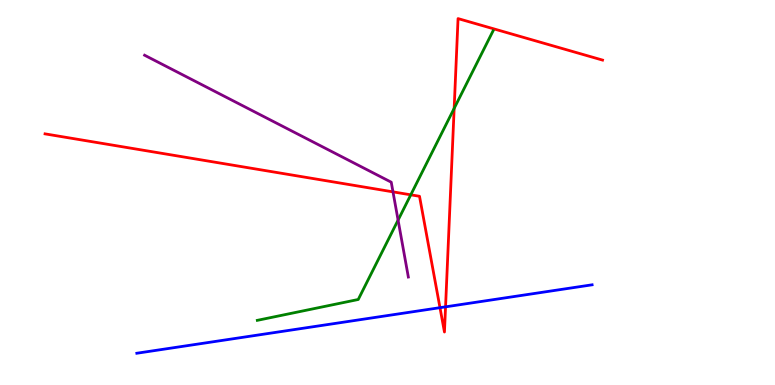[{'lines': ['blue', 'red'], 'intersections': [{'x': 5.68, 'y': 2.01}, {'x': 5.75, 'y': 2.03}]}, {'lines': ['green', 'red'], 'intersections': [{'x': 5.3, 'y': 4.94}, {'x': 5.86, 'y': 7.18}]}, {'lines': ['purple', 'red'], 'intersections': [{'x': 5.07, 'y': 5.02}]}, {'lines': ['blue', 'green'], 'intersections': []}, {'lines': ['blue', 'purple'], 'intersections': []}, {'lines': ['green', 'purple'], 'intersections': [{'x': 5.14, 'y': 4.28}]}]